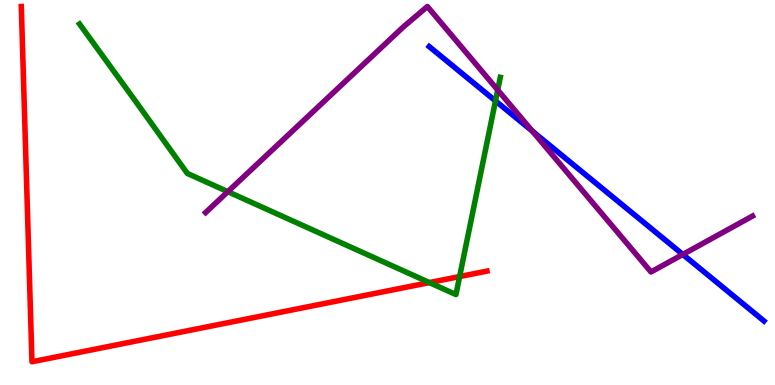[{'lines': ['blue', 'red'], 'intersections': []}, {'lines': ['green', 'red'], 'intersections': [{'x': 5.54, 'y': 2.66}, {'x': 5.93, 'y': 2.82}]}, {'lines': ['purple', 'red'], 'intersections': []}, {'lines': ['blue', 'green'], 'intersections': [{'x': 6.39, 'y': 7.38}]}, {'lines': ['blue', 'purple'], 'intersections': [{'x': 6.87, 'y': 6.6}, {'x': 8.81, 'y': 3.39}]}, {'lines': ['green', 'purple'], 'intersections': [{'x': 2.94, 'y': 5.02}, {'x': 6.42, 'y': 7.66}]}]